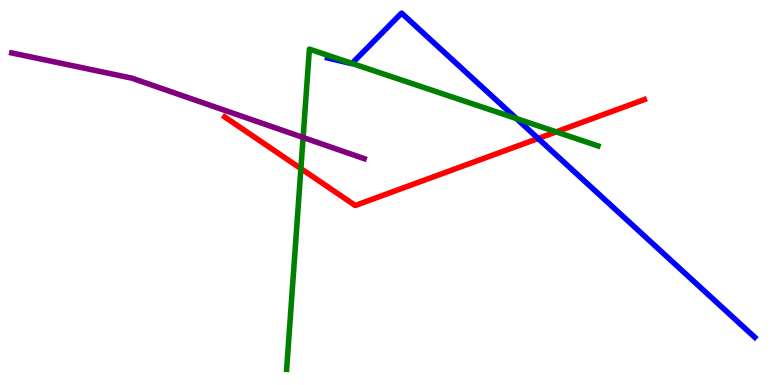[{'lines': ['blue', 'red'], 'intersections': [{'x': 6.94, 'y': 6.4}]}, {'lines': ['green', 'red'], 'intersections': [{'x': 3.88, 'y': 5.62}, {'x': 7.18, 'y': 6.57}]}, {'lines': ['purple', 'red'], 'intersections': []}, {'lines': ['blue', 'green'], 'intersections': [{'x': 4.54, 'y': 8.35}, {'x': 6.66, 'y': 6.92}]}, {'lines': ['blue', 'purple'], 'intersections': []}, {'lines': ['green', 'purple'], 'intersections': [{'x': 3.91, 'y': 6.43}]}]